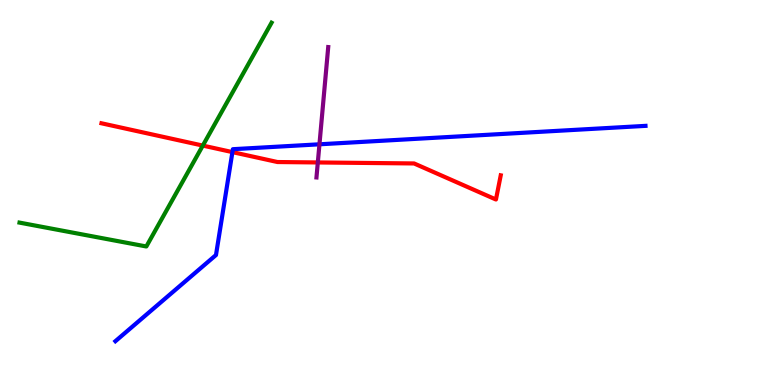[{'lines': ['blue', 'red'], 'intersections': [{'x': 3.0, 'y': 6.05}]}, {'lines': ['green', 'red'], 'intersections': [{'x': 2.62, 'y': 6.22}]}, {'lines': ['purple', 'red'], 'intersections': [{'x': 4.1, 'y': 5.78}]}, {'lines': ['blue', 'green'], 'intersections': []}, {'lines': ['blue', 'purple'], 'intersections': [{'x': 4.12, 'y': 6.25}]}, {'lines': ['green', 'purple'], 'intersections': []}]